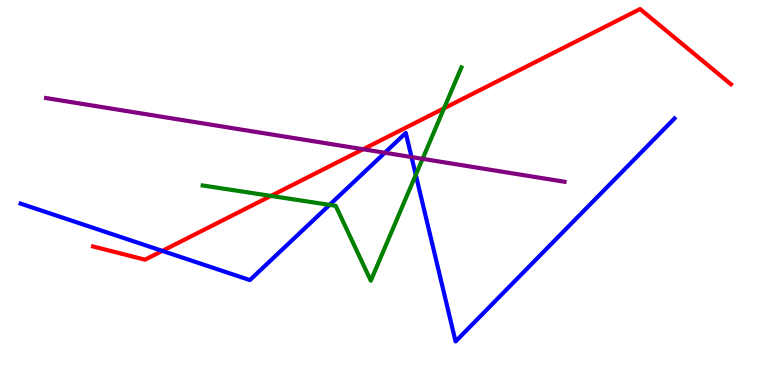[{'lines': ['blue', 'red'], 'intersections': [{'x': 2.09, 'y': 3.48}]}, {'lines': ['green', 'red'], 'intersections': [{'x': 3.5, 'y': 4.91}, {'x': 5.73, 'y': 7.19}]}, {'lines': ['purple', 'red'], 'intersections': [{'x': 4.69, 'y': 6.12}]}, {'lines': ['blue', 'green'], 'intersections': [{'x': 4.25, 'y': 4.68}, {'x': 5.36, 'y': 5.46}]}, {'lines': ['blue', 'purple'], 'intersections': [{'x': 4.97, 'y': 6.03}, {'x': 5.31, 'y': 5.92}]}, {'lines': ['green', 'purple'], 'intersections': [{'x': 5.45, 'y': 5.87}]}]